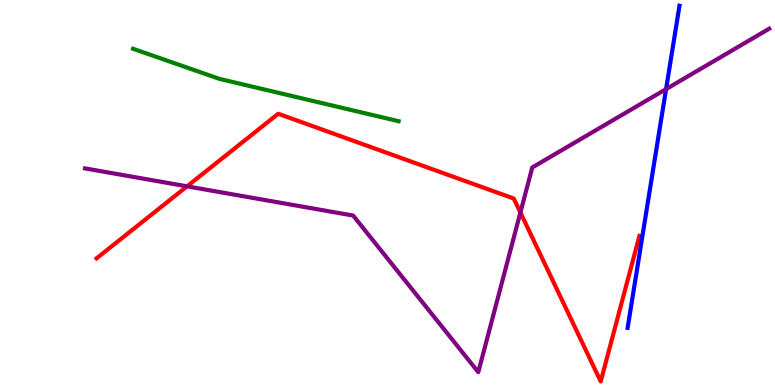[{'lines': ['blue', 'red'], 'intersections': []}, {'lines': ['green', 'red'], 'intersections': []}, {'lines': ['purple', 'red'], 'intersections': [{'x': 2.41, 'y': 5.16}, {'x': 6.71, 'y': 4.48}]}, {'lines': ['blue', 'green'], 'intersections': []}, {'lines': ['blue', 'purple'], 'intersections': [{'x': 8.59, 'y': 7.69}]}, {'lines': ['green', 'purple'], 'intersections': []}]